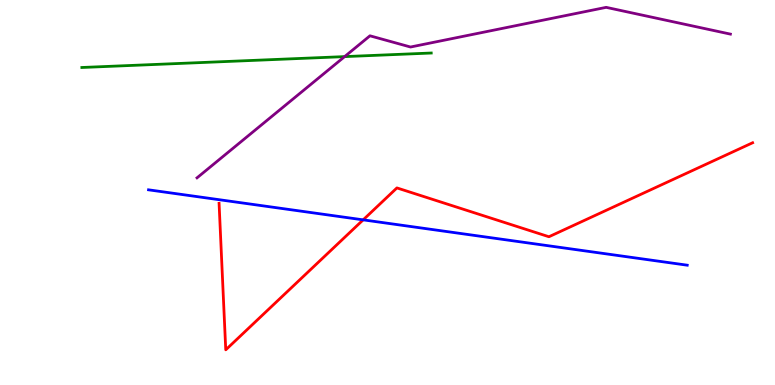[{'lines': ['blue', 'red'], 'intersections': [{'x': 4.69, 'y': 4.29}]}, {'lines': ['green', 'red'], 'intersections': []}, {'lines': ['purple', 'red'], 'intersections': []}, {'lines': ['blue', 'green'], 'intersections': []}, {'lines': ['blue', 'purple'], 'intersections': []}, {'lines': ['green', 'purple'], 'intersections': [{'x': 4.45, 'y': 8.53}]}]